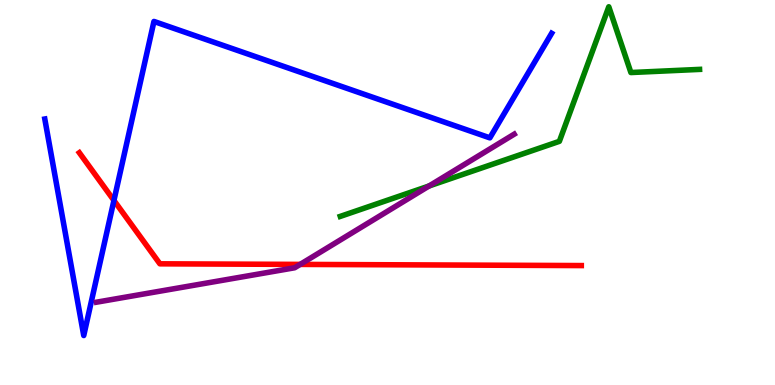[{'lines': ['blue', 'red'], 'intersections': [{'x': 1.47, 'y': 4.79}]}, {'lines': ['green', 'red'], 'intersections': []}, {'lines': ['purple', 'red'], 'intersections': [{'x': 3.87, 'y': 3.13}]}, {'lines': ['blue', 'green'], 'intersections': []}, {'lines': ['blue', 'purple'], 'intersections': []}, {'lines': ['green', 'purple'], 'intersections': [{'x': 5.54, 'y': 5.17}]}]